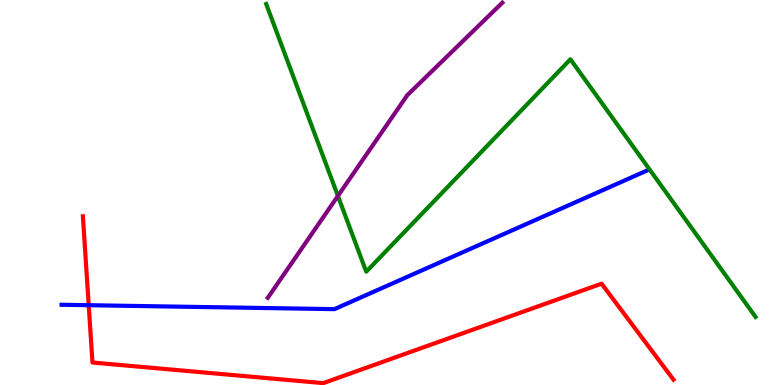[{'lines': ['blue', 'red'], 'intersections': [{'x': 1.14, 'y': 2.07}]}, {'lines': ['green', 'red'], 'intersections': []}, {'lines': ['purple', 'red'], 'intersections': []}, {'lines': ['blue', 'green'], 'intersections': []}, {'lines': ['blue', 'purple'], 'intersections': []}, {'lines': ['green', 'purple'], 'intersections': [{'x': 4.36, 'y': 4.91}]}]